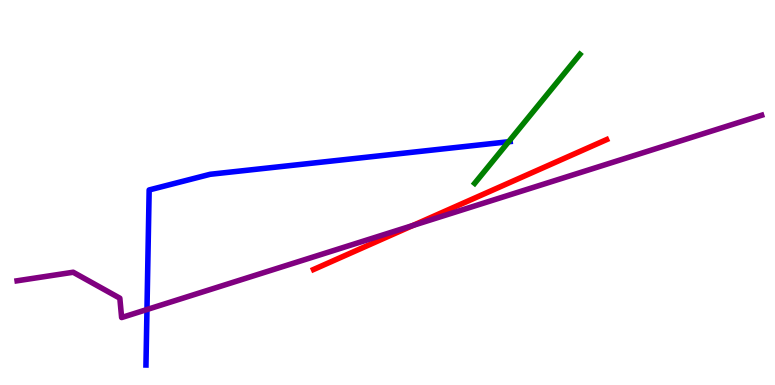[{'lines': ['blue', 'red'], 'intersections': []}, {'lines': ['green', 'red'], 'intersections': []}, {'lines': ['purple', 'red'], 'intersections': [{'x': 5.33, 'y': 4.14}]}, {'lines': ['blue', 'green'], 'intersections': [{'x': 6.56, 'y': 6.32}]}, {'lines': ['blue', 'purple'], 'intersections': [{'x': 1.9, 'y': 1.96}]}, {'lines': ['green', 'purple'], 'intersections': []}]